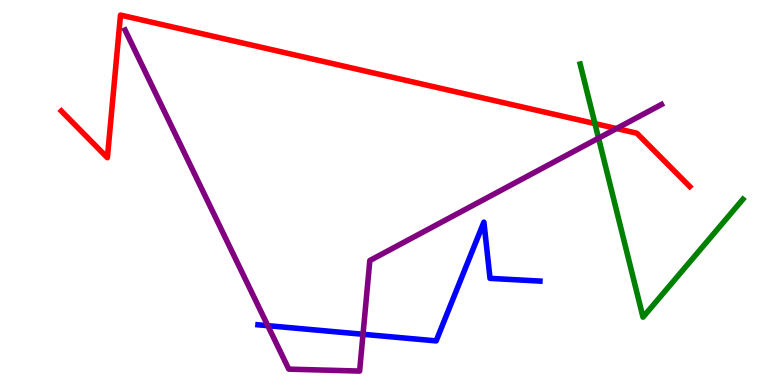[{'lines': ['blue', 'red'], 'intersections': []}, {'lines': ['green', 'red'], 'intersections': [{'x': 7.68, 'y': 6.79}]}, {'lines': ['purple', 'red'], 'intersections': [{'x': 7.95, 'y': 6.66}]}, {'lines': ['blue', 'green'], 'intersections': []}, {'lines': ['blue', 'purple'], 'intersections': [{'x': 3.46, 'y': 1.54}, {'x': 4.68, 'y': 1.32}]}, {'lines': ['green', 'purple'], 'intersections': [{'x': 7.72, 'y': 6.41}]}]